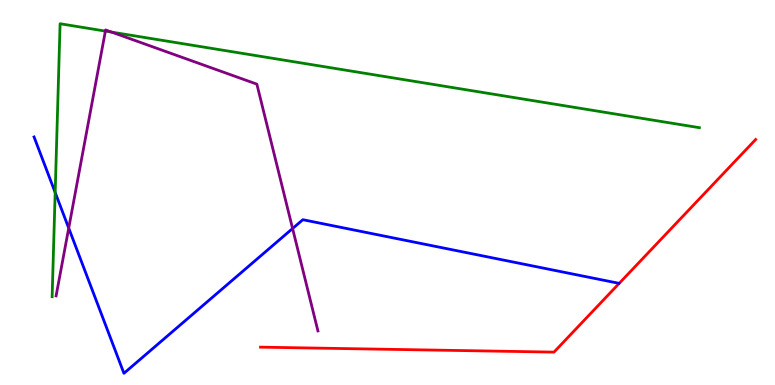[{'lines': ['blue', 'red'], 'intersections': []}, {'lines': ['green', 'red'], 'intersections': []}, {'lines': ['purple', 'red'], 'intersections': []}, {'lines': ['blue', 'green'], 'intersections': [{'x': 0.712, 'y': 5.0}]}, {'lines': ['blue', 'purple'], 'intersections': [{'x': 0.887, 'y': 4.08}, {'x': 3.78, 'y': 4.06}]}, {'lines': ['green', 'purple'], 'intersections': [{'x': 1.36, 'y': 9.19}, {'x': 1.44, 'y': 9.17}]}]